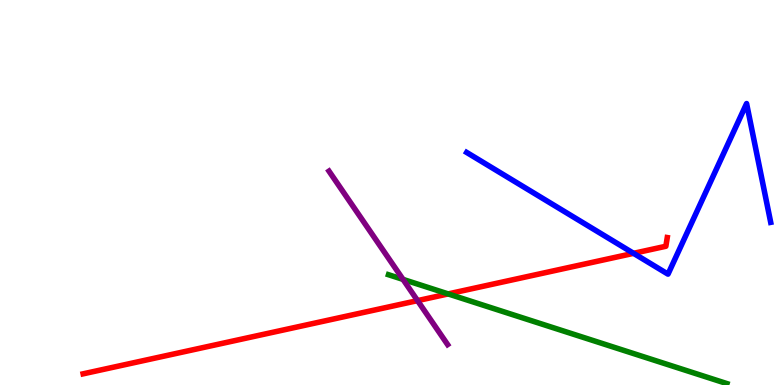[{'lines': ['blue', 'red'], 'intersections': [{'x': 8.18, 'y': 3.42}]}, {'lines': ['green', 'red'], 'intersections': [{'x': 5.78, 'y': 2.37}]}, {'lines': ['purple', 'red'], 'intersections': [{'x': 5.39, 'y': 2.19}]}, {'lines': ['blue', 'green'], 'intersections': []}, {'lines': ['blue', 'purple'], 'intersections': []}, {'lines': ['green', 'purple'], 'intersections': [{'x': 5.2, 'y': 2.74}]}]